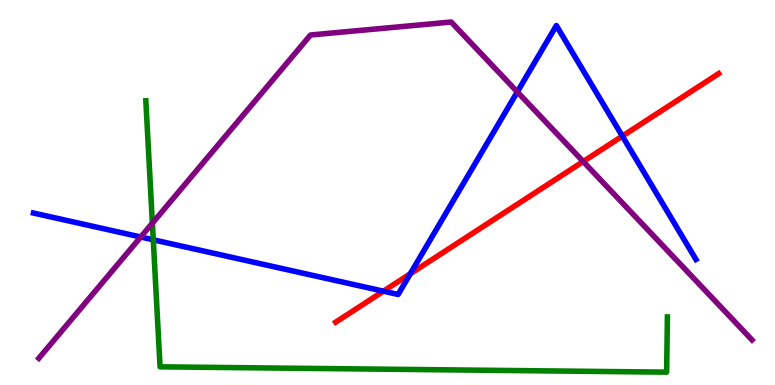[{'lines': ['blue', 'red'], 'intersections': [{'x': 4.95, 'y': 2.44}, {'x': 5.29, 'y': 2.89}, {'x': 8.03, 'y': 6.46}]}, {'lines': ['green', 'red'], 'intersections': []}, {'lines': ['purple', 'red'], 'intersections': [{'x': 7.53, 'y': 5.8}]}, {'lines': ['blue', 'green'], 'intersections': [{'x': 1.98, 'y': 3.77}]}, {'lines': ['blue', 'purple'], 'intersections': [{'x': 1.82, 'y': 3.84}, {'x': 6.68, 'y': 7.61}]}, {'lines': ['green', 'purple'], 'intersections': [{'x': 1.97, 'y': 4.2}]}]